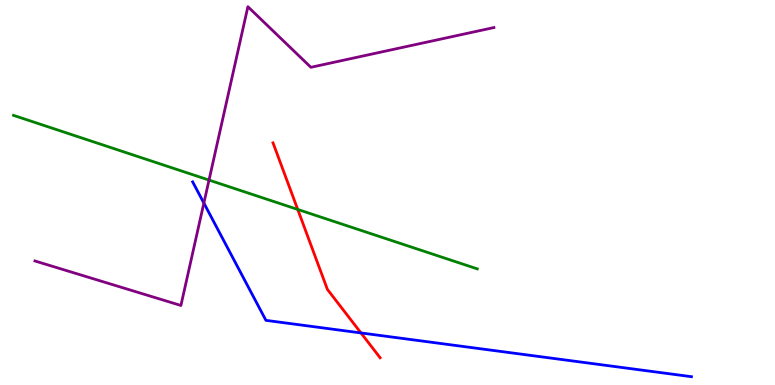[{'lines': ['blue', 'red'], 'intersections': [{'x': 4.66, 'y': 1.35}]}, {'lines': ['green', 'red'], 'intersections': [{'x': 3.84, 'y': 4.56}]}, {'lines': ['purple', 'red'], 'intersections': []}, {'lines': ['blue', 'green'], 'intersections': []}, {'lines': ['blue', 'purple'], 'intersections': [{'x': 2.63, 'y': 4.73}]}, {'lines': ['green', 'purple'], 'intersections': [{'x': 2.7, 'y': 5.32}]}]